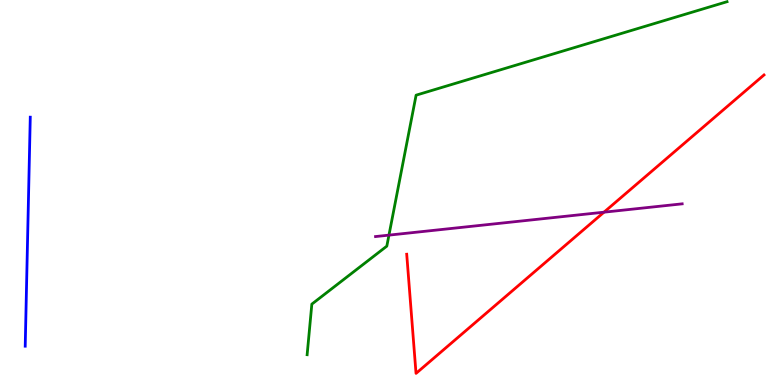[{'lines': ['blue', 'red'], 'intersections': []}, {'lines': ['green', 'red'], 'intersections': []}, {'lines': ['purple', 'red'], 'intersections': [{'x': 7.79, 'y': 4.49}]}, {'lines': ['blue', 'green'], 'intersections': []}, {'lines': ['blue', 'purple'], 'intersections': []}, {'lines': ['green', 'purple'], 'intersections': [{'x': 5.02, 'y': 3.89}]}]